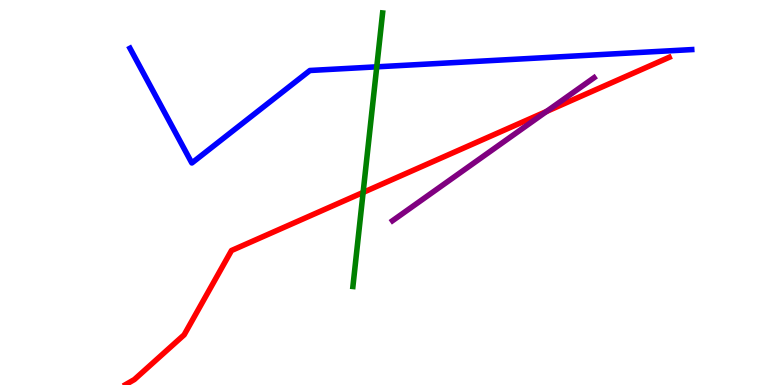[{'lines': ['blue', 'red'], 'intersections': []}, {'lines': ['green', 'red'], 'intersections': [{'x': 4.69, 'y': 5.0}]}, {'lines': ['purple', 'red'], 'intersections': [{'x': 7.05, 'y': 7.1}]}, {'lines': ['blue', 'green'], 'intersections': [{'x': 4.86, 'y': 8.26}]}, {'lines': ['blue', 'purple'], 'intersections': []}, {'lines': ['green', 'purple'], 'intersections': []}]